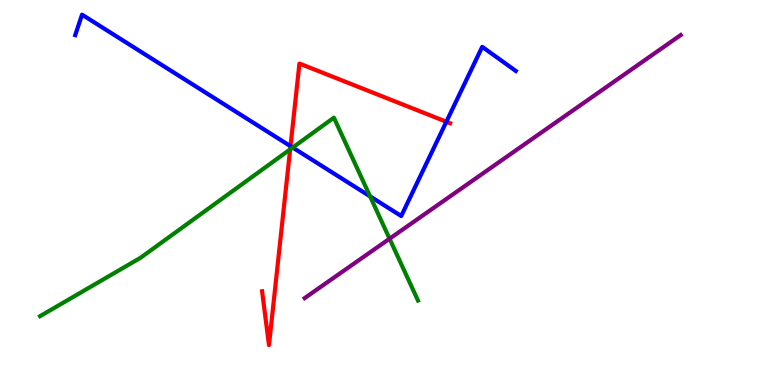[{'lines': ['blue', 'red'], 'intersections': [{'x': 3.75, 'y': 6.2}, {'x': 5.76, 'y': 6.84}]}, {'lines': ['green', 'red'], 'intersections': [{'x': 3.74, 'y': 6.12}]}, {'lines': ['purple', 'red'], 'intersections': []}, {'lines': ['blue', 'green'], 'intersections': [{'x': 3.78, 'y': 6.17}, {'x': 4.78, 'y': 4.9}]}, {'lines': ['blue', 'purple'], 'intersections': []}, {'lines': ['green', 'purple'], 'intersections': [{'x': 5.03, 'y': 3.8}]}]